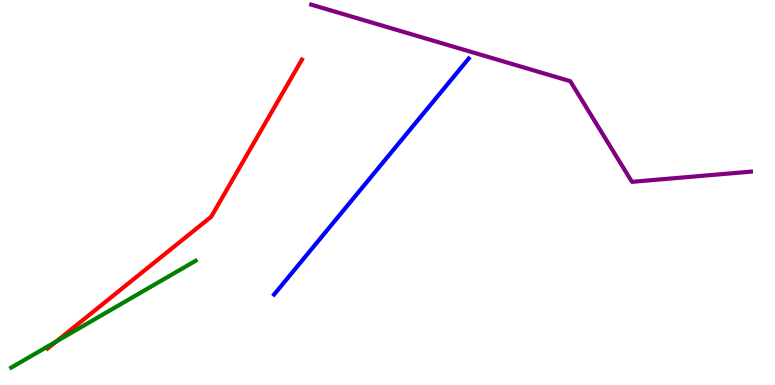[{'lines': ['blue', 'red'], 'intersections': []}, {'lines': ['green', 'red'], 'intersections': [{'x': 0.725, 'y': 1.13}]}, {'lines': ['purple', 'red'], 'intersections': []}, {'lines': ['blue', 'green'], 'intersections': []}, {'lines': ['blue', 'purple'], 'intersections': []}, {'lines': ['green', 'purple'], 'intersections': []}]